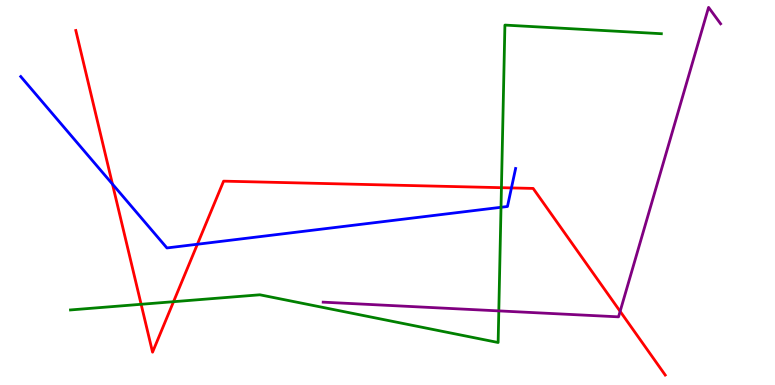[{'lines': ['blue', 'red'], 'intersections': [{'x': 1.45, 'y': 5.22}, {'x': 2.55, 'y': 3.66}, {'x': 6.6, 'y': 5.12}]}, {'lines': ['green', 'red'], 'intersections': [{'x': 1.82, 'y': 2.1}, {'x': 2.24, 'y': 2.16}, {'x': 6.47, 'y': 5.13}]}, {'lines': ['purple', 'red'], 'intersections': [{'x': 8.0, 'y': 1.91}]}, {'lines': ['blue', 'green'], 'intersections': [{'x': 6.46, 'y': 4.62}]}, {'lines': ['blue', 'purple'], 'intersections': []}, {'lines': ['green', 'purple'], 'intersections': [{'x': 6.44, 'y': 1.92}]}]